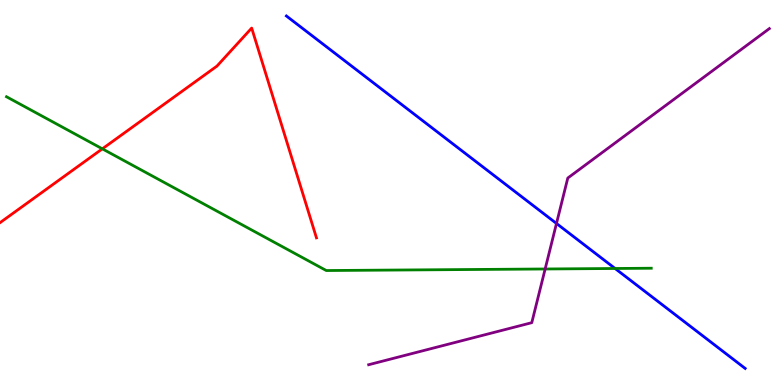[{'lines': ['blue', 'red'], 'intersections': []}, {'lines': ['green', 'red'], 'intersections': [{'x': 1.32, 'y': 6.13}]}, {'lines': ['purple', 'red'], 'intersections': []}, {'lines': ['blue', 'green'], 'intersections': [{'x': 7.94, 'y': 3.03}]}, {'lines': ['blue', 'purple'], 'intersections': [{'x': 7.18, 'y': 4.2}]}, {'lines': ['green', 'purple'], 'intersections': [{'x': 7.03, 'y': 3.01}]}]